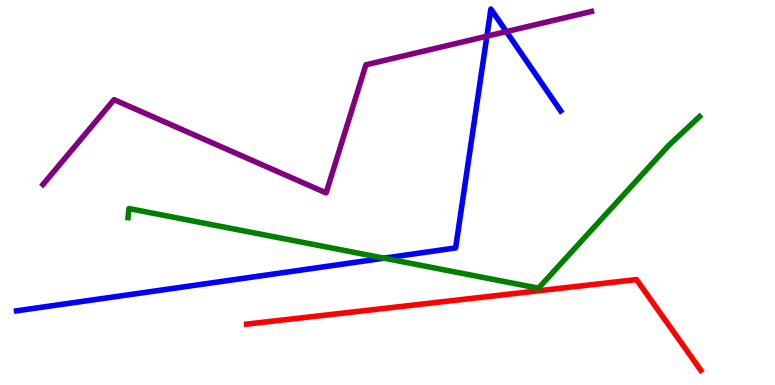[{'lines': ['blue', 'red'], 'intersections': []}, {'lines': ['green', 'red'], 'intersections': []}, {'lines': ['purple', 'red'], 'intersections': []}, {'lines': ['blue', 'green'], 'intersections': [{'x': 4.96, 'y': 3.29}]}, {'lines': ['blue', 'purple'], 'intersections': [{'x': 6.28, 'y': 9.06}, {'x': 6.53, 'y': 9.18}]}, {'lines': ['green', 'purple'], 'intersections': []}]